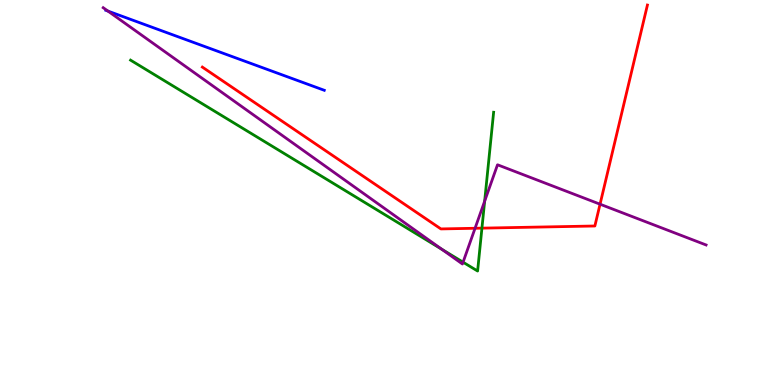[{'lines': ['blue', 'red'], 'intersections': []}, {'lines': ['green', 'red'], 'intersections': [{'x': 6.22, 'y': 4.07}]}, {'lines': ['purple', 'red'], 'intersections': [{'x': 6.13, 'y': 4.07}, {'x': 7.74, 'y': 4.7}]}, {'lines': ['blue', 'green'], 'intersections': []}, {'lines': ['blue', 'purple'], 'intersections': [{'x': 1.39, 'y': 9.71}]}, {'lines': ['green', 'purple'], 'intersections': [{'x': 5.7, 'y': 3.53}, {'x': 5.98, 'y': 3.19}, {'x': 6.25, 'y': 4.78}]}]